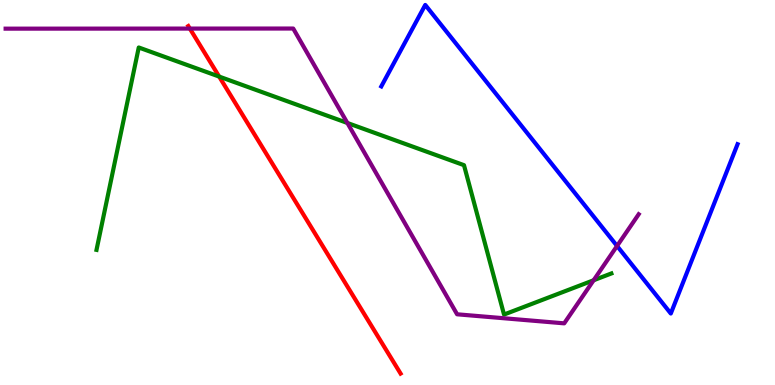[{'lines': ['blue', 'red'], 'intersections': []}, {'lines': ['green', 'red'], 'intersections': [{'x': 2.83, 'y': 8.01}]}, {'lines': ['purple', 'red'], 'intersections': [{'x': 2.45, 'y': 9.26}]}, {'lines': ['blue', 'green'], 'intersections': []}, {'lines': ['blue', 'purple'], 'intersections': [{'x': 7.96, 'y': 3.61}]}, {'lines': ['green', 'purple'], 'intersections': [{'x': 4.48, 'y': 6.81}, {'x': 7.66, 'y': 2.72}]}]